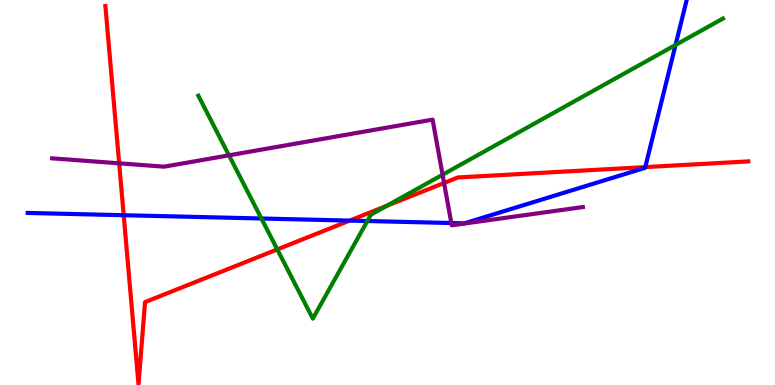[{'lines': ['blue', 'red'], 'intersections': [{'x': 1.6, 'y': 4.41}, {'x': 4.51, 'y': 4.27}, {'x': 8.33, 'y': 5.66}]}, {'lines': ['green', 'red'], 'intersections': [{'x': 3.58, 'y': 3.52}, {'x': 4.99, 'y': 4.65}]}, {'lines': ['purple', 'red'], 'intersections': [{'x': 1.54, 'y': 5.76}, {'x': 5.73, 'y': 5.25}]}, {'lines': ['blue', 'green'], 'intersections': [{'x': 3.37, 'y': 4.32}, {'x': 4.74, 'y': 4.26}, {'x': 8.72, 'y': 8.83}]}, {'lines': ['blue', 'purple'], 'intersections': [{'x': 5.82, 'y': 4.21}]}, {'lines': ['green', 'purple'], 'intersections': [{'x': 2.95, 'y': 5.97}, {'x': 5.71, 'y': 5.46}]}]